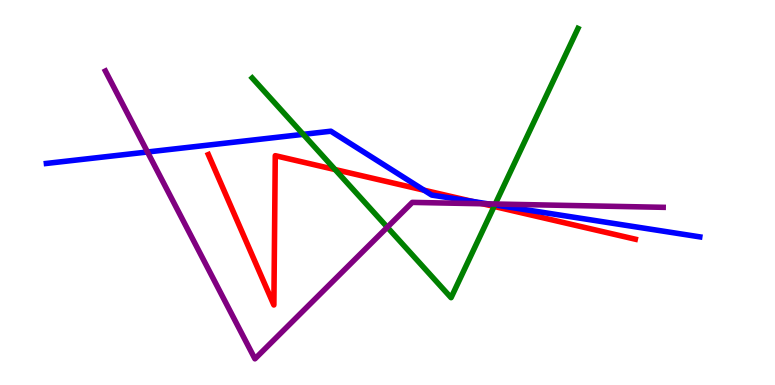[{'lines': ['blue', 'red'], 'intersections': [{'x': 5.47, 'y': 5.06}, {'x': 6.1, 'y': 4.77}]}, {'lines': ['green', 'red'], 'intersections': [{'x': 4.32, 'y': 5.6}, {'x': 6.38, 'y': 4.64}]}, {'lines': ['purple', 'red'], 'intersections': [{'x': 6.23, 'y': 4.71}]}, {'lines': ['blue', 'green'], 'intersections': [{'x': 3.91, 'y': 6.51}, {'x': 6.38, 'y': 4.68}]}, {'lines': ['blue', 'purple'], 'intersections': [{'x': 1.9, 'y': 6.05}, {'x': 6.3, 'y': 4.7}]}, {'lines': ['green', 'purple'], 'intersections': [{'x': 5.0, 'y': 4.1}, {'x': 6.39, 'y': 4.7}]}]